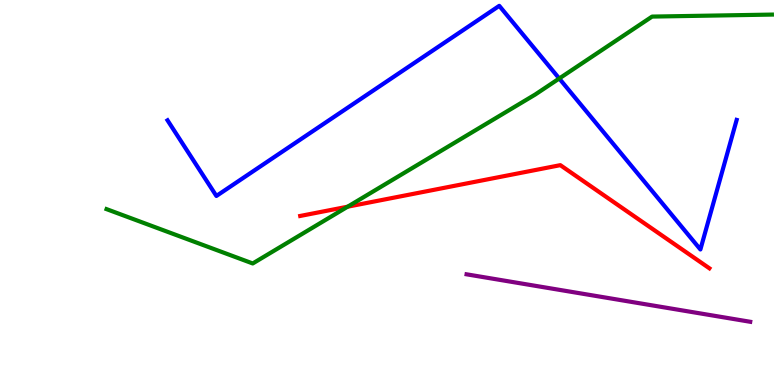[{'lines': ['blue', 'red'], 'intersections': []}, {'lines': ['green', 'red'], 'intersections': [{'x': 4.49, 'y': 4.63}]}, {'lines': ['purple', 'red'], 'intersections': []}, {'lines': ['blue', 'green'], 'intersections': [{'x': 7.22, 'y': 7.96}]}, {'lines': ['blue', 'purple'], 'intersections': []}, {'lines': ['green', 'purple'], 'intersections': []}]